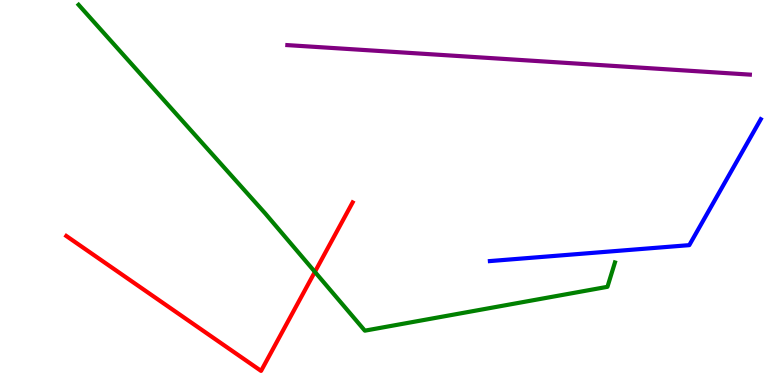[{'lines': ['blue', 'red'], 'intersections': []}, {'lines': ['green', 'red'], 'intersections': [{'x': 4.06, 'y': 2.94}]}, {'lines': ['purple', 'red'], 'intersections': []}, {'lines': ['blue', 'green'], 'intersections': []}, {'lines': ['blue', 'purple'], 'intersections': []}, {'lines': ['green', 'purple'], 'intersections': []}]